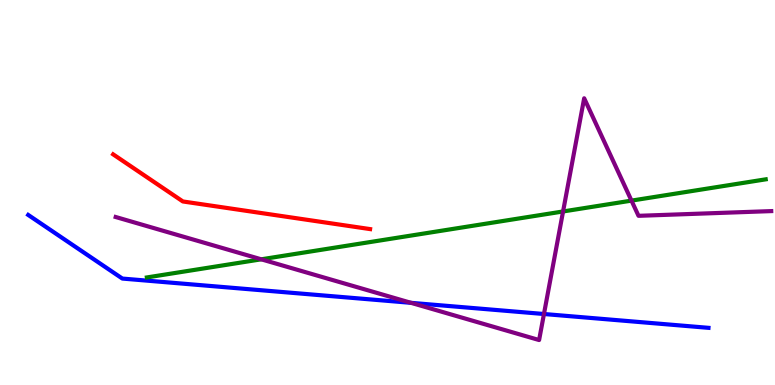[{'lines': ['blue', 'red'], 'intersections': []}, {'lines': ['green', 'red'], 'intersections': []}, {'lines': ['purple', 'red'], 'intersections': []}, {'lines': ['blue', 'green'], 'intersections': []}, {'lines': ['blue', 'purple'], 'intersections': [{'x': 5.3, 'y': 2.13}, {'x': 7.02, 'y': 1.84}]}, {'lines': ['green', 'purple'], 'intersections': [{'x': 3.37, 'y': 3.26}, {'x': 7.27, 'y': 4.51}, {'x': 8.15, 'y': 4.79}]}]